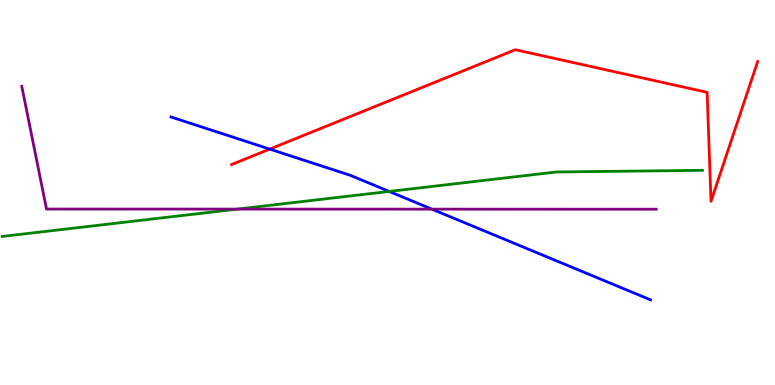[{'lines': ['blue', 'red'], 'intersections': [{'x': 3.48, 'y': 6.13}]}, {'lines': ['green', 'red'], 'intersections': []}, {'lines': ['purple', 'red'], 'intersections': []}, {'lines': ['blue', 'green'], 'intersections': [{'x': 5.02, 'y': 5.03}]}, {'lines': ['blue', 'purple'], 'intersections': [{'x': 5.57, 'y': 4.57}]}, {'lines': ['green', 'purple'], 'intersections': [{'x': 3.06, 'y': 4.57}]}]